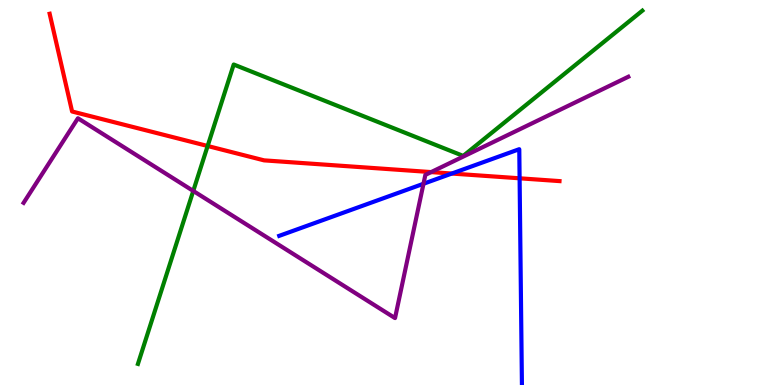[{'lines': ['blue', 'red'], 'intersections': [{'x': 5.83, 'y': 5.49}, {'x': 6.7, 'y': 5.37}]}, {'lines': ['green', 'red'], 'intersections': [{'x': 2.68, 'y': 6.21}]}, {'lines': ['purple', 'red'], 'intersections': [{'x': 5.56, 'y': 5.53}]}, {'lines': ['blue', 'green'], 'intersections': []}, {'lines': ['blue', 'purple'], 'intersections': [{'x': 5.46, 'y': 5.23}]}, {'lines': ['green', 'purple'], 'intersections': [{'x': 2.49, 'y': 5.04}]}]